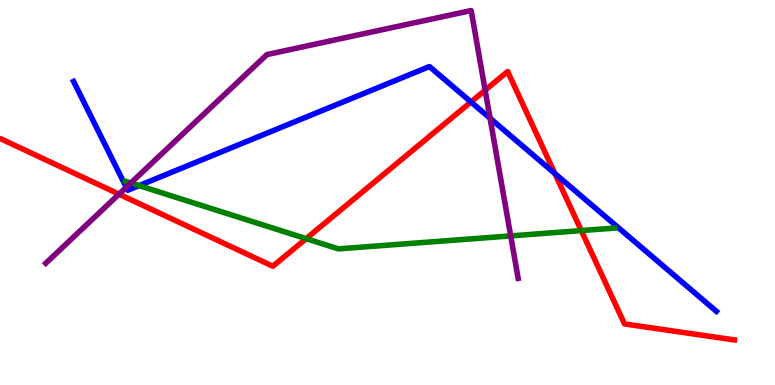[{'lines': ['blue', 'red'], 'intersections': [{'x': 6.08, 'y': 7.35}, {'x': 7.16, 'y': 5.49}]}, {'lines': ['green', 'red'], 'intersections': [{'x': 3.95, 'y': 3.8}, {'x': 7.5, 'y': 4.01}]}, {'lines': ['purple', 'red'], 'intersections': [{'x': 1.54, 'y': 4.96}, {'x': 6.26, 'y': 7.66}]}, {'lines': ['blue', 'green'], 'intersections': [{'x': 1.79, 'y': 5.18}]}, {'lines': ['blue', 'purple'], 'intersections': [{'x': 1.63, 'y': 5.13}, {'x': 6.32, 'y': 6.93}]}, {'lines': ['green', 'purple'], 'intersections': [{'x': 1.69, 'y': 5.25}, {'x': 6.59, 'y': 3.87}]}]